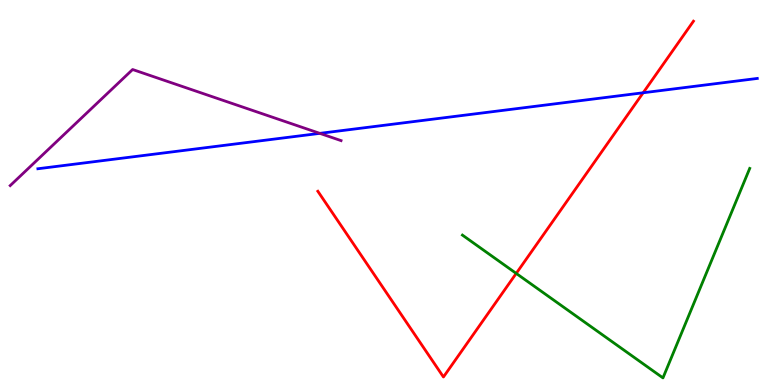[{'lines': ['blue', 'red'], 'intersections': [{'x': 8.3, 'y': 7.59}]}, {'lines': ['green', 'red'], 'intersections': [{'x': 6.66, 'y': 2.9}]}, {'lines': ['purple', 'red'], 'intersections': []}, {'lines': ['blue', 'green'], 'intersections': []}, {'lines': ['blue', 'purple'], 'intersections': [{'x': 4.13, 'y': 6.54}]}, {'lines': ['green', 'purple'], 'intersections': []}]